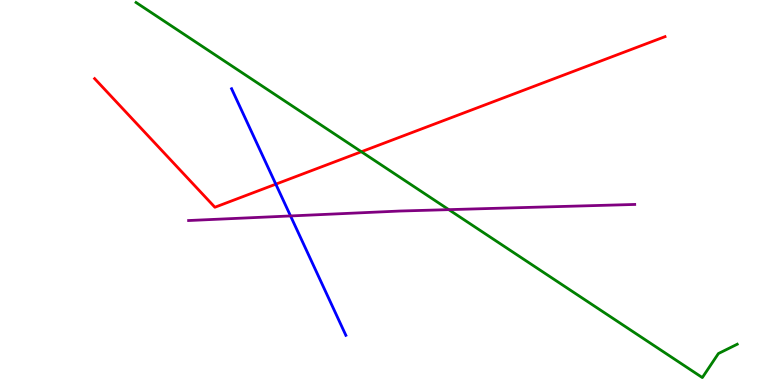[{'lines': ['blue', 'red'], 'intersections': [{'x': 3.56, 'y': 5.22}]}, {'lines': ['green', 'red'], 'intersections': [{'x': 4.66, 'y': 6.06}]}, {'lines': ['purple', 'red'], 'intersections': []}, {'lines': ['blue', 'green'], 'intersections': []}, {'lines': ['blue', 'purple'], 'intersections': [{'x': 3.75, 'y': 4.39}]}, {'lines': ['green', 'purple'], 'intersections': [{'x': 5.79, 'y': 4.55}]}]